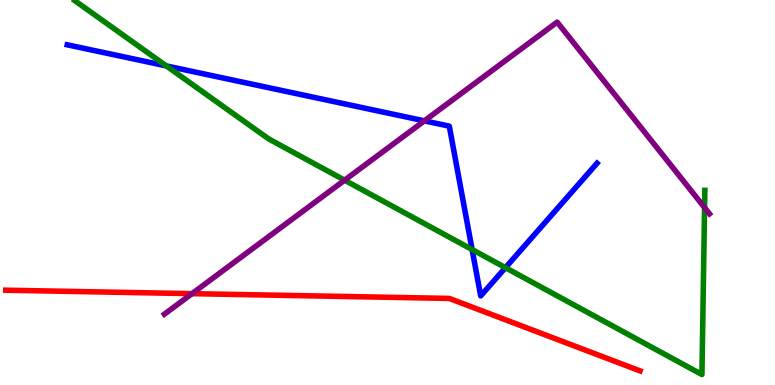[{'lines': ['blue', 'red'], 'intersections': []}, {'lines': ['green', 'red'], 'intersections': []}, {'lines': ['purple', 'red'], 'intersections': [{'x': 2.48, 'y': 2.37}]}, {'lines': ['blue', 'green'], 'intersections': [{'x': 2.15, 'y': 8.29}, {'x': 6.09, 'y': 3.52}, {'x': 6.52, 'y': 3.05}]}, {'lines': ['blue', 'purple'], 'intersections': [{'x': 5.48, 'y': 6.86}]}, {'lines': ['green', 'purple'], 'intersections': [{'x': 4.45, 'y': 5.32}, {'x': 9.09, 'y': 4.61}]}]